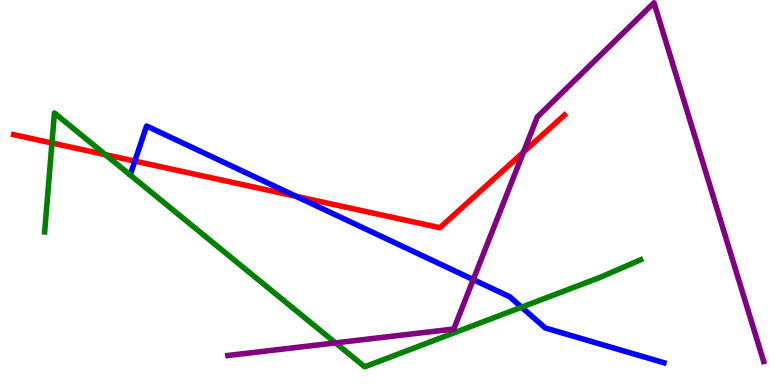[{'lines': ['blue', 'red'], 'intersections': [{'x': 1.74, 'y': 5.82}, {'x': 3.82, 'y': 4.9}]}, {'lines': ['green', 'red'], 'intersections': [{'x': 0.67, 'y': 6.29}, {'x': 1.36, 'y': 5.98}]}, {'lines': ['purple', 'red'], 'intersections': [{'x': 6.75, 'y': 6.05}]}, {'lines': ['blue', 'green'], 'intersections': [{'x': 6.73, 'y': 2.02}]}, {'lines': ['blue', 'purple'], 'intersections': [{'x': 6.11, 'y': 2.74}]}, {'lines': ['green', 'purple'], 'intersections': [{'x': 4.33, 'y': 1.09}]}]